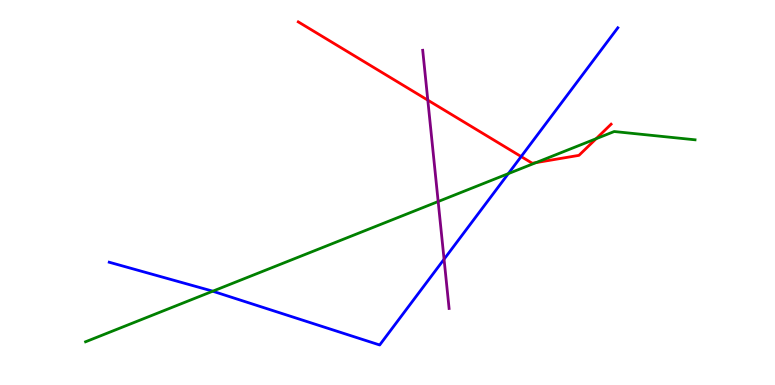[{'lines': ['blue', 'red'], 'intersections': [{'x': 6.72, 'y': 5.93}]}, {'lines': ['green', 'red'], 'intersections': [{'x': 6.92, 'y': 5.78}, {'x': 7.69, 'y': 6.4}]}, {'lines': ['purple', 'red'], 'intersections': [{'x': 5.52, 'y': 7.4}]}, {'lines': ['blue', 'green'], 'intersections': [{'x': 2.74, 'y': 2.44}, {'x': 6.56, 'y': 5.49}]}, {'lines': ['blue', 'purple'], 'intersections': [{'x': 5.73, 'y': 3.27}]}, {'lines': ['green', 'purple'], 'intersections': [{'x': 5.65, 'y': 4.77}]}]